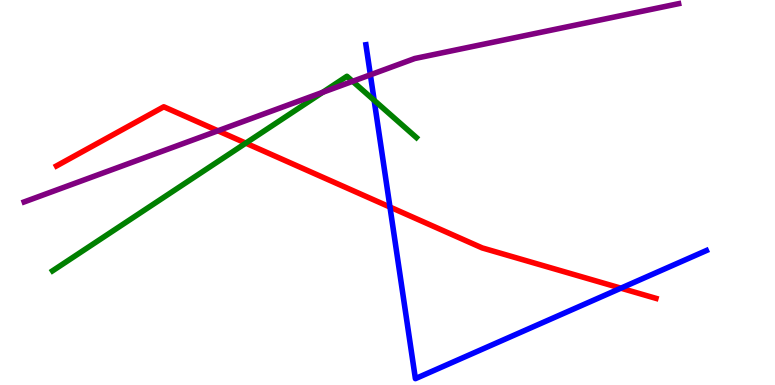[{'lines': ['blue', 'red'], 'intersections': [{'x': 5.03, 'y': 4.62}, {'x': 8.01, 'y': 2.51}]}, {'lines': ['green', 'red'], 'intersections': [{'x': 3.17, 'y': 6.28}]}, {'lines': ['purple', 'red'], 'intersections': [{'x': 2.81, 'y': 6.6}]}, {'lines': ['blue', 'green'], 'intersections': [{'x': 4.83, 'y': 7.39}]}, {'lines': ['blue', 'purple'], 'intersections': [{'x': 4.78, 'y': 8.06}]}, {'lines': ['green', 'purple'], 'intersections': [{'x': 4.16, 'y': 7.6}, {'x': 4.55, 'y': 7.89}]}]